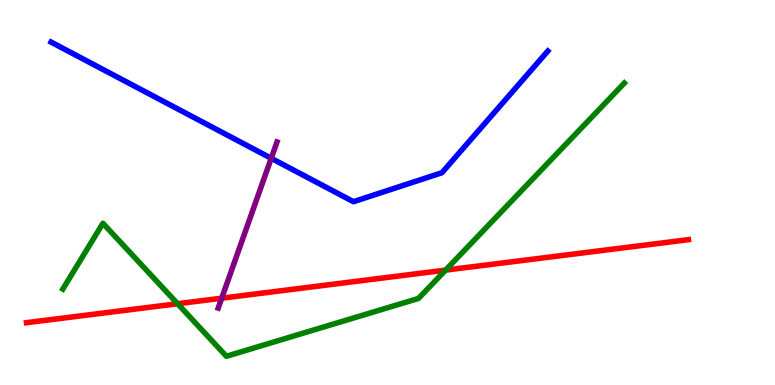[{'lines': ['blue', 'red'], 'intersections': []}, {'lines': ['green', 'red'], 'intersections': [{'x': 2.29, 'y': 2.11}, {'x': 5.75, 'y': 2.98}]}, {'lines': ['purple', 'red'], 'intersections': [{'x': 2.86, 'y': 2.25}]}, {'lines': ['blue', 'green'], 'intersections': []}, {'lines': ['blue', 'purple'], 'intersections': [{'x': 3.5, 'y': 5.89}]}, {'lines': ['green', 'purple'], 'intersections': []}]